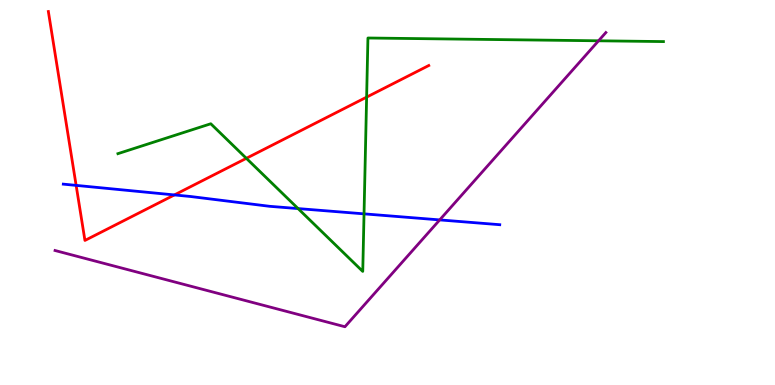[{'lines': ['blue', 'red'], 'intersections': [{'x': 0.982, 'y': 5.18}, {'x': 2.25, 'y': 4.94}]}, {'lines': ['green', 'red'], 'intersections': [{'x': 3.18, 'y': 5.89}, {'x': 4.73, 'y': 7.48}]}, {'lines': ['purple', 'red'], 'intersections': []}, {'lines': ['blue', 'green'], 'intersections': [{'x': 3.85, 'y': 4.58}, {'x': 4.7, 'y': 4.45}]}, {'lines': ['blue', 'purple'], 'intersections': [{'x': 5.67, 'y': 4.29}]}, {'lines': ['green', 'purple'], 'intersections': [{'x': 7.72, 'y': 8.94}]}]